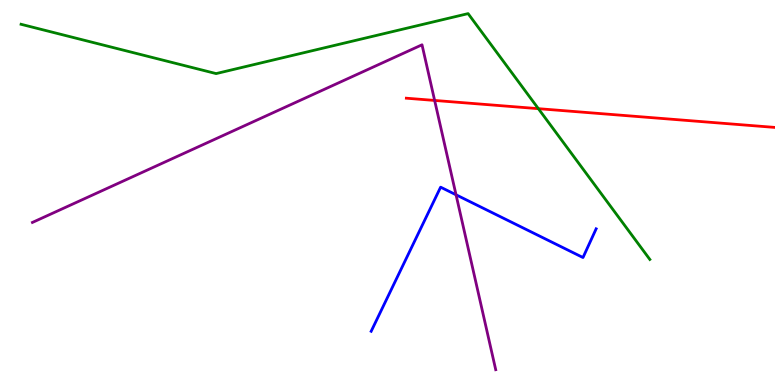[{'lines': ['blue', 'red'], 'intersections': []}, {'lines': ['green', 'red'], 'intersections': [{'x': 6.95, 'y': 7.18}]}, {'lines': ['purple', 'red'], 'intersections': [{'x': 5.61, 'y': 7.39}]}, {'lines': ['blue', 'green'], 'intersections': []}, {'lines': ['blue', 'purple'], 'intersections': [{'x': 5.88, 'y': 4.94}]}, {'lines': ['green', 'purple'], 'intersections': []}]